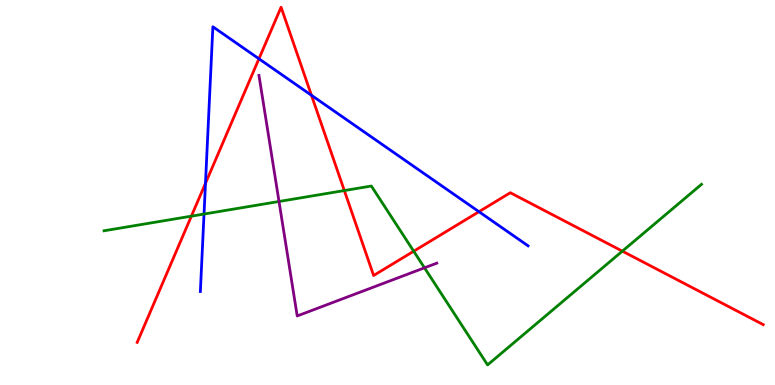[{'lines': ['blue', 'red'], 'intersections': [{'x': 2.65, 'y': 5.24}, {'x': 3.34, 'y': 8.47}, {'x': 4.02, 'y': 7.53}, {'x': 6.18, 'y': 4.5}]}, {'lines': ['green', 'red'], 'intersections': [{'x': 2.47, 'y': 4.39}, {'x': 4.44, 'y': 5.05}, {'x': 5.34, 'y': 3.47}, {'x': 8.03, 'y': 3.48}]}, {'lines': ['purple', 'red'], 'intersections': []}, {'lines': ['blue', 'green'], 'intersections': [{'x': 2.63, 'y': 4.44}]}, {'lines': ['blue', 'purple'], 'intersections': []}, {'lines': ['green', 'purple'], 'intersections': [{'x': 3.6, 'y': 4.77}, {'x': 5.48, 'y': 3.04}]}]